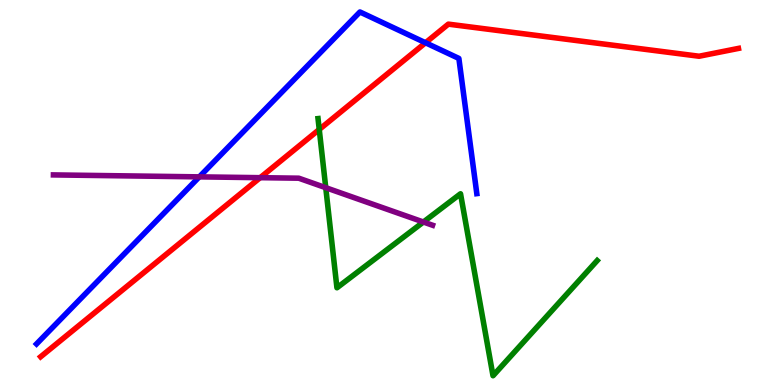[{'lines': ['blue', 'red'], 'intersections': [{'x': 5.49, 'y': 8.89}]}, {'lines': ['green', 'red'], 'intersections': [{'x': 4.12, 'y': 6.64}]}, {'lines': ['purple', 'red'], 'intersections': [{'x': 3.36, 'y': 5.38}]}, {'lines': ['blue', 'green'], 'intersections': []}, {'lines': ['blue', 'purple'], 'intersections': [{'x': 2.57, 'y': 5.41}]}, {'lines': ['green', 'purple'], 'intersections': [{'x': 4.2, 'y': 5.13}, {'x': 5.46, 'y': 4.23}]}]